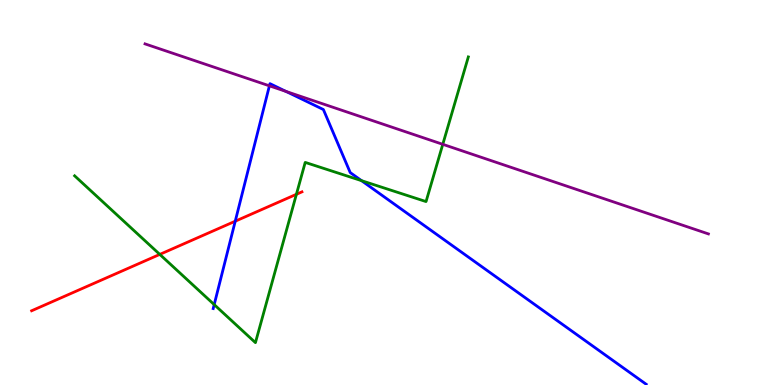[{'lines': ['blue', 'red'], 'intersections': [{'x': 3.04, 'y': 4.25}]}, {'lines': ['green', 'red'], 'intersections': [{'x': 2.06, 'y': 3.39}, {'x': 3.82, 'y': 4.95}]}, {'lines': ['purple', 'red'], 'intersections': []}, {'lines': ['blue', 'green'], 'intersections': [{'x': 2.76, 'y': 2.09}, {'x': 4.66, 'y': 5.31}]}, {'lines': ['blue', 'purple'], 'intersections': [{'x': 3.48, 'y': 7.77}, {'x': 3.69, 'y': 7.62}]}, {'lines': ['green', 'purple'], 'intersections': [{'x': 5.71, 'y': 6.25}]}]